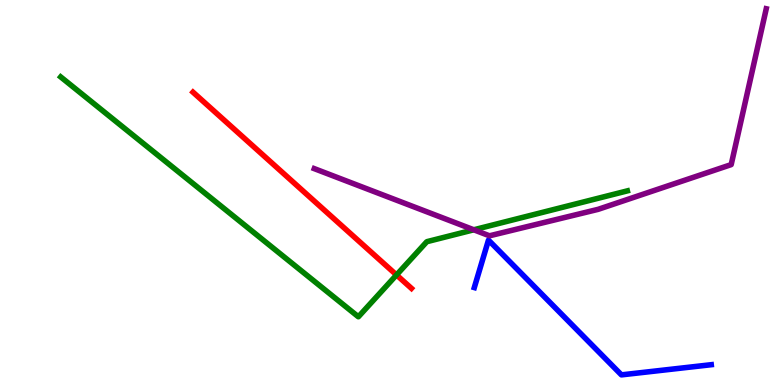[{'lines': ['blue', 'red'], 'intersections': []}, {'lines': ['green', 'red'], 'intersections': [{'x': 5.12, 'y': 2.86}]}, {'lines': ['purple', 'red'], 'intersections': []}, {'lines': ['blue', 'green'], 'intersections': []}, {'lines': ['blue', 'purple'], 'intersections': []}, {'lines': ['green', 'purple'], 'intersections': [{'x': 6.11, 'y': 4.03}]}]